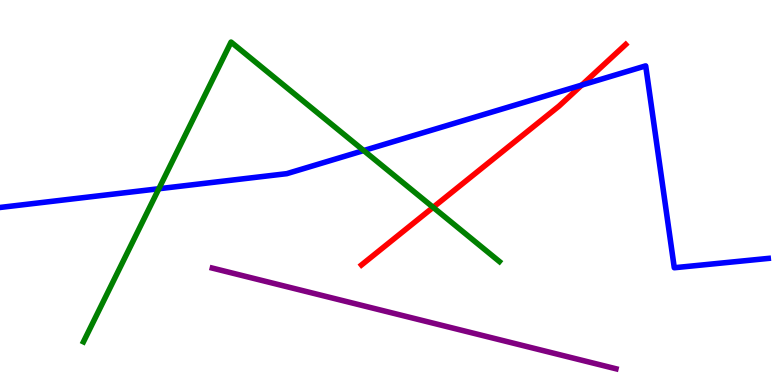[{'lines': ['blue', 'red'], 'intersections': [{'x': 7.51, 'y': 7.79}]}, {'lines': ['green', 'red'], 'intersections': [{'x': 5.59, 'y': 4.61}]}, {'lines': ['purple', 'red'], 'intersections': []}, {'lines': ['blue', 'green'], 'intersections': [{'x': 2.05, 'y': 5.1}, {'x': 4.69, 'y': 6.09}]}, {'lines': ['blue', 'purple'], 'intersections': []}, {'lines': ['green', 'purple'], 'intersections': []}]